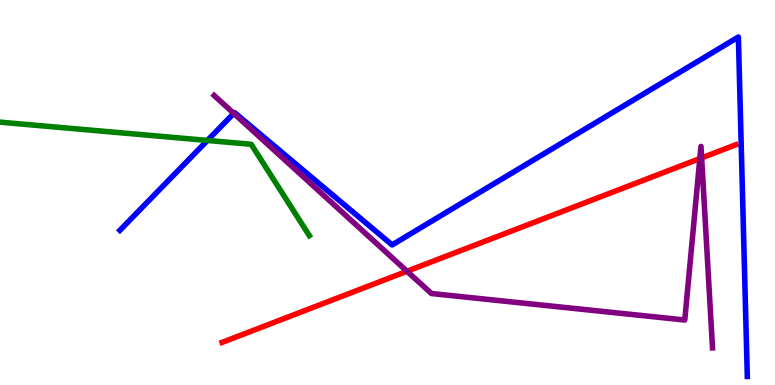[{'lines': ['blue', 'red'], 'intersections': []}, {'lines': ['green', 'red'], 'intersections': []}, {'lines': ['purple', 'red'], 'intersections': [{'x': 5.25, 'y': 2.95}, {'x': 9.03, 'y': 5.88}, {'x': 9.05, 'y': 5.9}]}, {'lines': ['blue', 'green'], 'intersections': [{'x': 2.68, 'y': 6.35}]}, {'lines': ['blue', 'purple'], 'intersections': [{'x': 3.02, 'y': 7.06}]}, {'lines': ['green', 'purple'], 'intersections': []}]